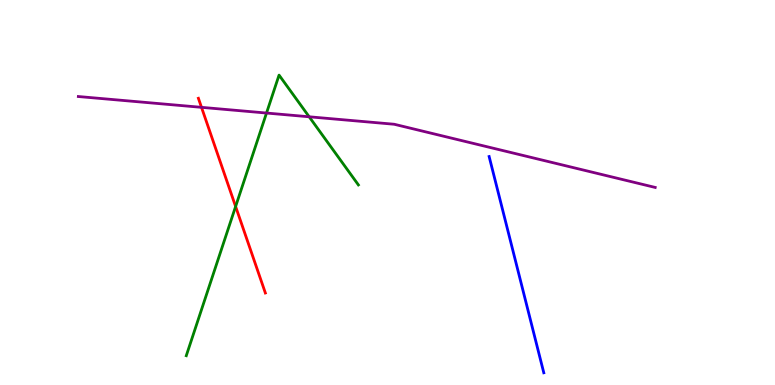[{'lines': ['blue', 'red'], 'intersections': []}, {'lines': ['green', 'red'], 'intersections': [{'x': 3.04, 'y': 4.64}]}, {'lines': ['purple', 'red'], 'intersections': [{'x': 2.6, 'y': 7.21}]}, {'lines': ['blue', 'green'], 'intersections': []}, {'lines': ['blue', 'purple'], 'intersections': []}, {'lines': ['green', 'purple'], 'intersections': [{'x': 3.44, 'y': 7.06}, {'x': 3.99, 'y': 6.97}]}]